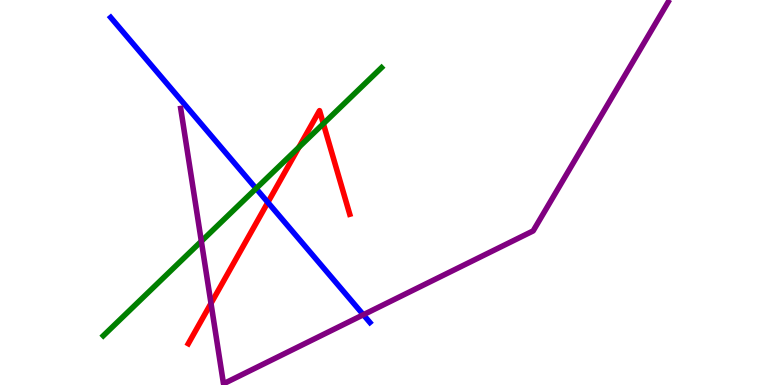[{'lines': ['blue', 'red'], 'intersections': [{'x': 3.46, 'y': 4.74}]}, {'lines': ['green', 'red'], 'intersections': [{'x': 3.86, 'y': 6.17}, {'x': 4.17, 'y': 6.79}]}, {'lines': ['purple', 'red'], 'intersections': [{'x': 2.72, 'y': 2.12}]}, {'lines': ['blue', 'green'], 'intersections': [{'x': 3.3, 'y': 5.1}]}, {'lines': ['blue', 'purple'], 'intersections': [{'x': 4.69, 'y': 1.82}]}, {'lines': ['green', 'purple'], 'intersections': [{'x': 2.6, 'y': 3.73}]}]